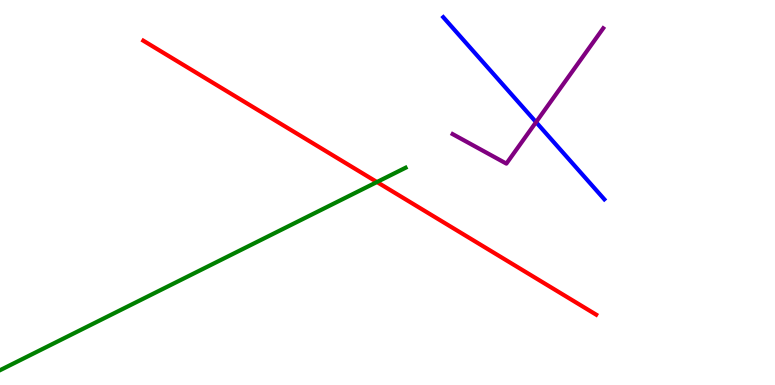[{'lines': ['blue', 'red'], 'intersections': []}, {'lines': ['green', 'red'], 'intersections': [{'x': 4.86, 'y': 5.27}]}, {'lines': ['purple', 'red'], 'intersections': []}, {'lines': ['blue', 'green'], 'intersections': []}, {'lines': ['blue', 'purple'], 'intersections': [{'x': 6.92, 'y': 6.83}]}, {'lines': ['green', 'purple'], 'intersections': []}]